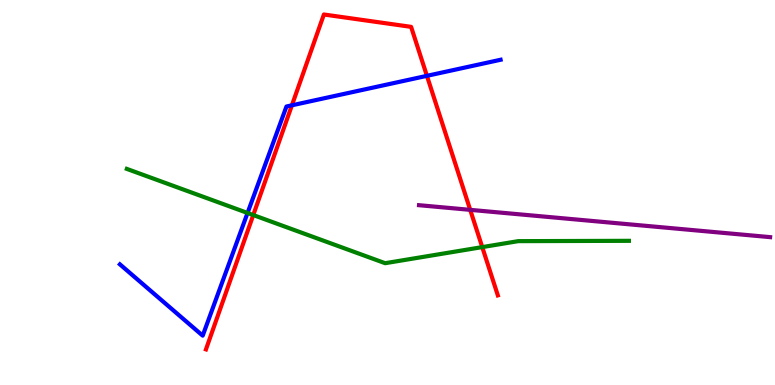[{'lines': ['blue', 'red'], 'intersections': [{'x': 3.77, 'y': 7.26}, {'x': 5.51, 'y': 8.03}]}, {'lines': ['green', 'red'], 'intersections': [{'x': 3.27, 'y': 4.41}, {'x': 6.22, 'y': 3.58}]}, {'lines': ['purple', 'red'], 'intersections': [{'x': 6.07, 'y': 4.55}]}, {'lines': ['blue', 'green'], 'intersections': [{'x': 3.19, 'y': 4.47}]}, {'lines': ['blue', 'purple'], 'intersections': []}, {'lines': ['green', 'purple'], 'intersections': []}]